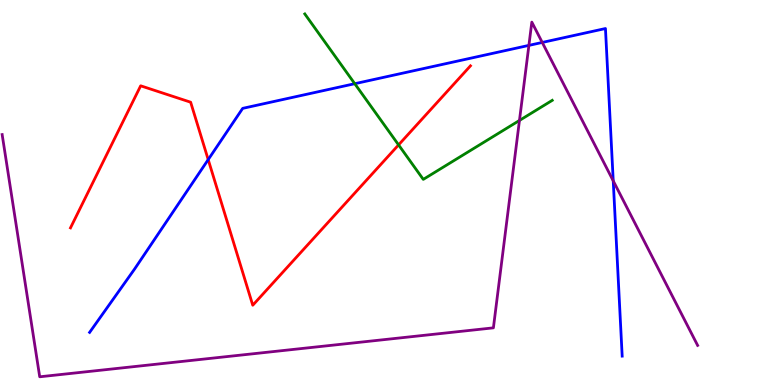[{'lines': ['blue', 'red'], 'intersections': [{'x': 2.69, 'y': 5.85}]}, {'lines': ['green', 'red'], 'intersections': [{'x': 5.14, 'y': 6.24}]}, {'lines': ['purple', 'red'], 'intersections': []}, {'lines': ['blue', 'green'], 'intersections': [{'x': 4.58, 'y': 7.83}]}, {'lines': ['blue', 'purple'], 'intersections': [{'x': 6.82, 'y': 8.82}, {'x': 7.0, 'y': 8.9}, {'x': 7.91, 'y': 5.3}]}, {'lines': ['green', 'purple'], 'intersections': [{'x': 6.7, 'y': 6.87}]}]